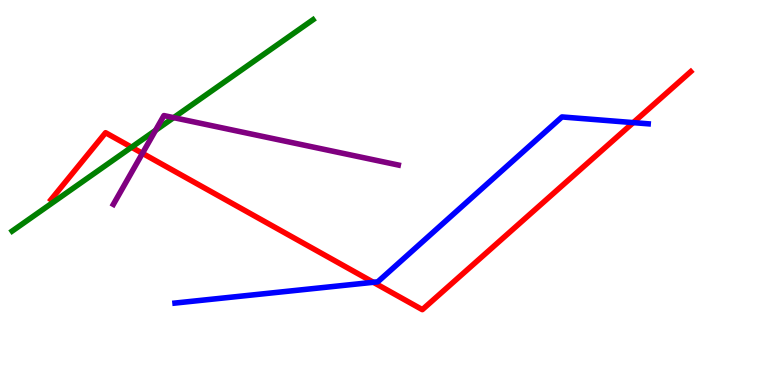[{'lines': ['blue', 'red'], 'intersections': [{'x': 4.82, 'y': 2.67}, {'x': 8.17, 'y': 6.82}]}, {'lines': ['green', 'red'], 'intersections': [{'x': 1.7, 'y': 6.18}]}, {'lines': ['purple', 'red'], 'intersections': [{'x': 1.84, 'y': 6.02}]}, {'lines': ['blue', 'green'], 'intersections': []}, {'lines': ['blue', 'purple'], 'intersections': []}, {'lines': ['green', 'purple'], 'intersections': [{'x': 2.01, 'y': 6.61}, {'x': 2.24, 'y': 6.94}]}]